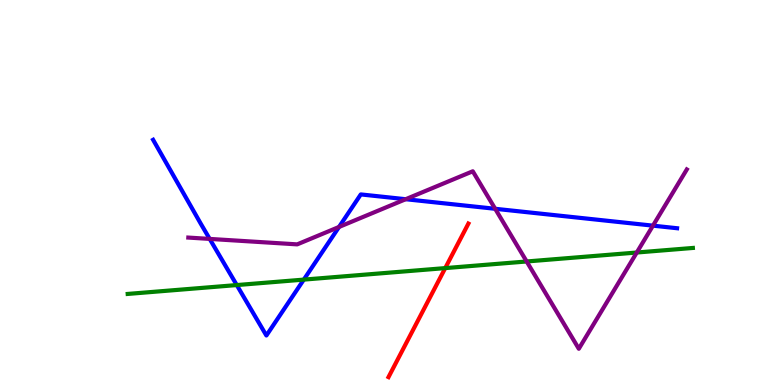[{'lines': ['blue', 'red'], 'intersections': []}, {'lines': ['green', 'red'], 'intersections': [{'x': 5.74, 'y': 3.04}]}, {'lines': ['purple', 'red'], 'intersections': []}, {'lines': ['blue', 'green'], 'intersections': [{'x': 3.06, 'y': 2.6}, {'x': 3.92, 'y': 2.74}]}, {'lines': ['blue', 'purple'], 'intersections': [{'x': 2.71, 'y': 3.79}, {'x': 4.37, 'y': 4.11}, {'x': 5.23, 'y': 4.83}, {'x': 6.39, 'y': 4.58}, {'x': 8.43, 'y': 4.14}]}, {'lines': ['green', 'purple'], 'intersections': [{'x': 6.8, 'y': 3.21}, {'x': 8.22, 'y': 3.44}]}]